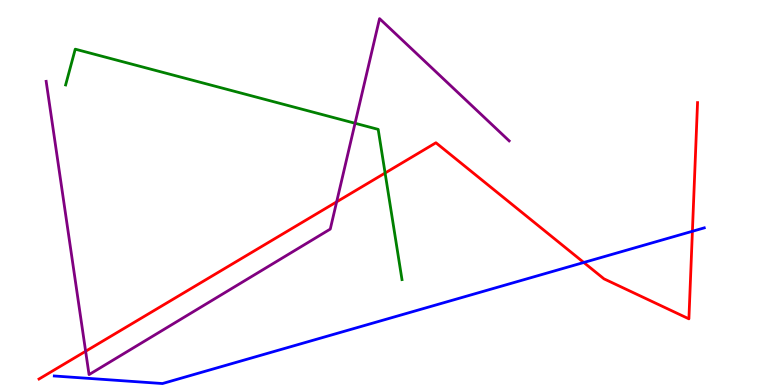[{'lines': ['blue', 'red'], 'intersections': [{'x': 7.53, 'y': 3.18}, {'x': 8.93, 'y': 3.99}]}, {'lines': ['green', 'red'], 'intersections': [{'x': 4.97, 'y': 5.51}]}, {'lines': ['purple', 'red'], 'intersections': [{'x': 1.1, 'y': 0.876}, {'x': 4.34, 'y': 4.76}]}, {'lines': ['blue', 'green'], 'intersections': []}, {'lines': ['blue', 'purple'], 'intersections': []}, {'lines': ['green', 'purple'], 'intersections': [{'x': 4.58, 'y': 6.8}]}]